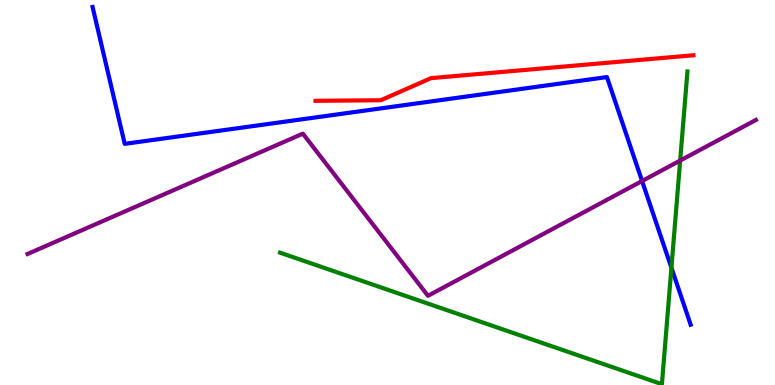[{'lines': ['blue', 'red'], 'intersections': []}, {'lines': ['green', 'red'], 'intersections': []}, {'lines': ['purple', 'red'], 'intersections': []}, {'lines': ['blue', 'green'], 'intersections': [{'x': 8.66, 'y': 3.05}]}, {'lines': ['blue', 'purple'], 'intersections': [{'x': 8.28, 'y': 5.3}]}, {'lines': ['green', 'purple'], 'intersections': [{'x': 8.78, 'y': 5.83}]}]